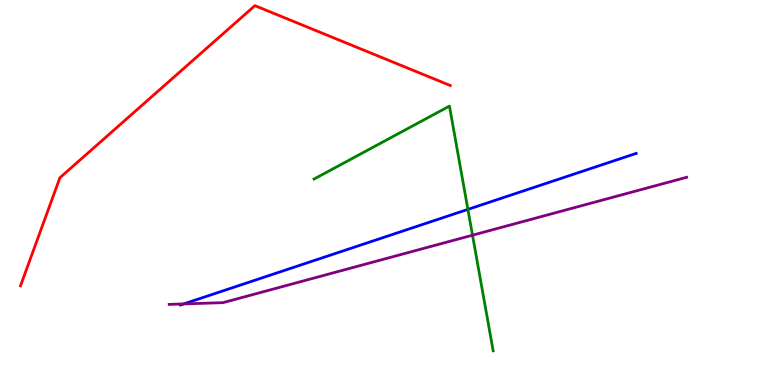[{'lines': ['blue', 'red'], 'intersections': []}, {'lines': ['green', 'red'], 'intersections': []}, {'lines': ['purple', 'red'], 'intersections': []}, {'lines': ['blue', 'green'], 'intersections': [{'x': 6.04, 'y': 4.56}]}, {'lines': ['blue', 'purple'], 'intersections': [{'x': 2.37, 'y': 2.11}]}, {'lines': ['green', 'purple'], 'intersections': [{'x': 6.1, 'y': 3.89}]}]